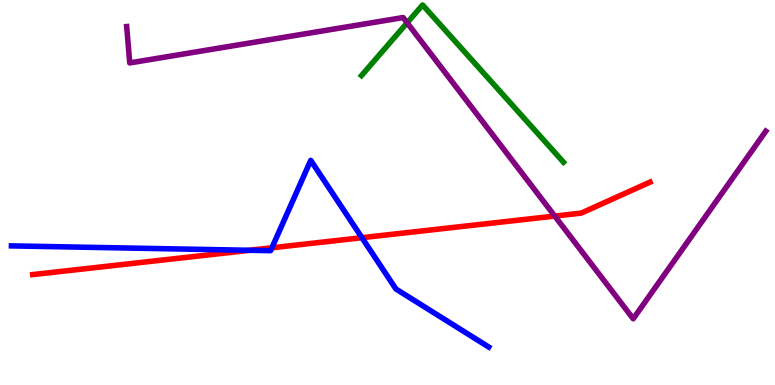[{'lines': ['blue', 'red'], 'intersections': [{'x': 3.22, 'y': 3.5}, {'x': 3.51, 'y': 3.56}, {'x': 4.67, 'y': 3.83}]}, {'lines': ['green', 'red'], 'intersections': []}, {'lines': ['purple', 'red'], 'intersections': [{'x': 7.16, 'y': 4.39}]}, {'lines': ['blue', 'green'], 'intersections': []}, {'lines': ['blue', 'purple'], 'intersections': []}, {'lines': ['green', 'purple'], 'intersections': [{'x': 5.25, 'y': 9.41}]}]